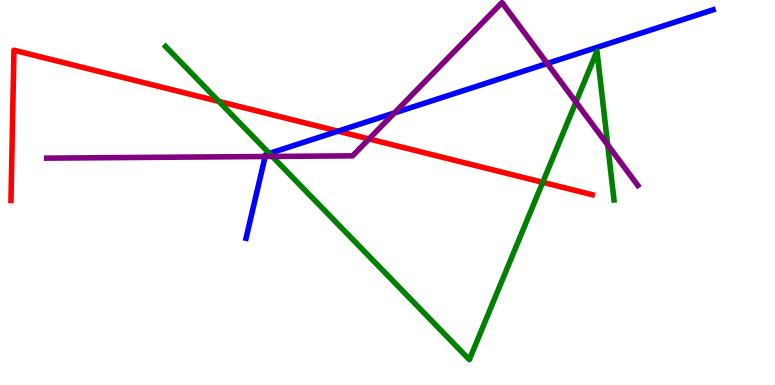[{'lines': ['blue', 'red'], 'intersections': [{'x': 4.36, 'y': 6.59}]}, {'lines': ['green', 'red'], 'intersections': [{'x': 2.82, 'y': 7.37}, {'x': 7.0, 'y': 5.26}]}, {'lines': ['purple', 'red'], 'intersections': [{'x': 4.76, 'y': 6.39}]}, {'lines': ['blue', 'green'], 'intersections': [{'x': 3.47, 'y': 6.02}]}, {'lines': ['blue', 'purple'], 'intersections': [{'x': 3.42, 'y': 5.94}, {'x': 5.09, 'y': 7.07}, {'x': 7.06, 'y': 8.35}]}, {'lines': ['green', 'purple'], 'intersections': [{'x': 3.51, 'y': 5.94}, {'x': 7.43, 'y': 7.35}, {'x': 7.84, 'y': 6.24}]}]